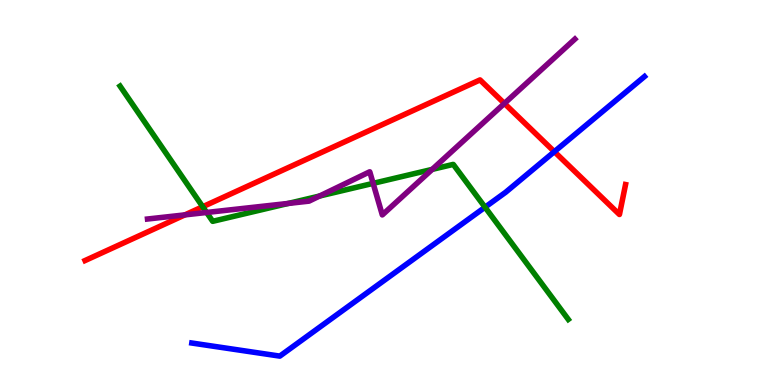[{'lines': ['blue', 'red'], 'intersections': [{'x': 7.15, 'y': 6.06}]}, {'lines': ['green', 'red'], 'intersections': [{'x': 2.62, 'y': 4.63}]}, {'lines': ['purple', 'red'], 'intersections': [{'x': 2.39, 'y': 4.42}, {'x': 6.51, 'y': 7.31}]}, {'lines': ['blue', 'green'], 'intersections': [{'x': 6.26, 'y': 4.62}]}, {'lines': ['blue', 'purple'], 'intersections': []}, {'lines': ['green', 'purple'], 'intersections': [{'x': 2.67, 'y': 4.48}, {'x': 3.72, 'y': 4.72}, {'x': 4.12, 'y': 4.91}, {'x': 4.81, 'y': 5.24}, {'x': 5.58, 'y': 5.6}]}]